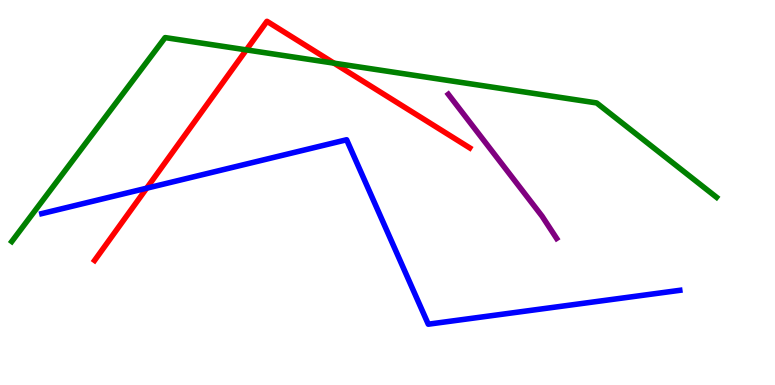[{'lines': ['blue', 'red'], 'intersections': [{'x': 1.89, 'y': 5.11}]}, {'lines': ['green', 'red'], 'intersections': [{'x': 3.18, 'y': 8.7}, {'x': 4.31, 'y': 8.36}]}, {'lines': ['purple', 'red'], 'intersections': []}, {'lines': ['blue', 'green'], 'intersections': []}, {'lines': ['blue', 'purple'], 'intersections': []}, {'lines': ['green', 'purple'], 'intersections': []}]